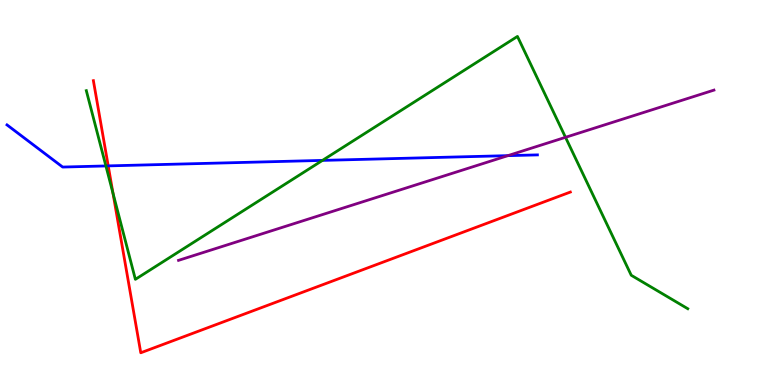[{'lines': ['blue', 'red'], 'intersections': [{'x': 1.4, 'y': 5.69}]}, {'lines': ['green', 'red'], 'intersections': [{'x': 1.46, 'y': 4.98}]}, {'lines': ['purple', 'red'], 'intersections': []}, {'lines': ['blue', 'green'], 'intersections': [{'x': 1.37, 'y': 5.69}, {'x': 4.16, 'y': 5.83}]}, {'lines': ['blue', 'purple'], 'intersections': [{'x': 6.55, 'y': 5.96}]}, {'lines': ['green', 'purple'], 'intersections': [{'x': 7.3, 'y': 6.43}]}]